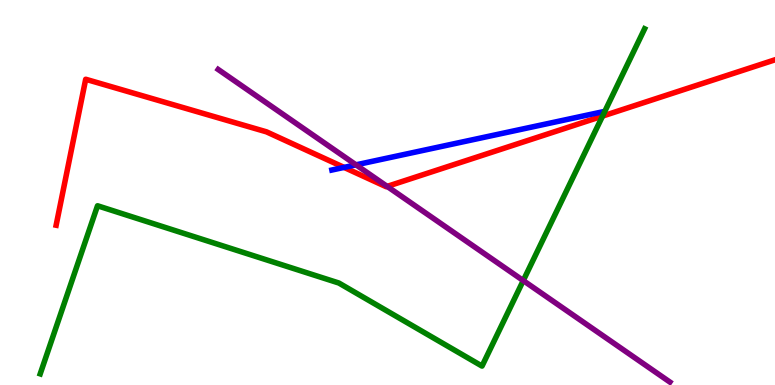[{'lines': ['blue', 'red'], 'intersections': [{'x': 4.44, 'y': 5.65}]}, {'lines': ['green', 'red'], 'intersections': [{'x': 7.77, 'y': 6.98}]}, {'lines': ['purple', 'red'], 'intersections': [{'x': 5.0, 'y': 5.16}]}, {'lines': ['blue', 'green'], 'intersections': []}, {'lines': ['blue', 'purple'], 'intersections': [{'x': 4.59, 'y': 5.72}]}, {'lines': ['green', 'purple'], 'intersections': [{'x': 6.75, 'y': 2.71}]}]